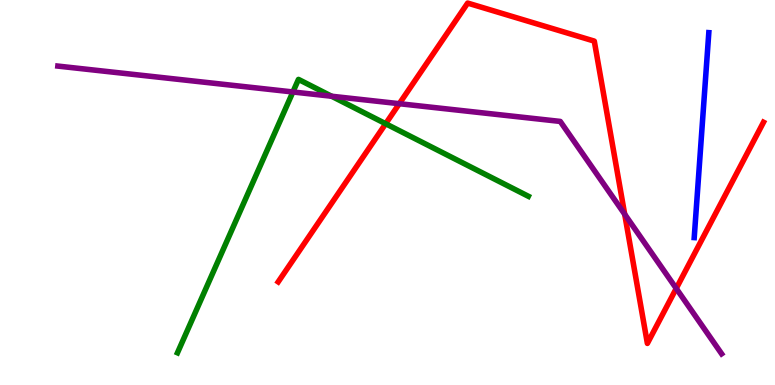[{'lines': ['blue', 'red'], 'intersections': []}, {'lines': ['green', 'red'], 'intersections': [{'x': 4.98, 'y': 6.79}]}, {'lines': ['purple', 'red'], 'intersections': [{'x': 5.15, 'y': 7.31}, {'x': 8.06, 'y': 4.44}, {'x': 8.73, 'y': 2.51}]}, {'lines': ['blue', 'green'], 'intersections': []}, {'lines': ['blue', 'purple'], 'intersections': []}, {'lines': ['green', 'purple'], 'intersections': [{'x': 3.78, 'y': 7.61}, {'x': 4.28, 'y': 7.5}]}]